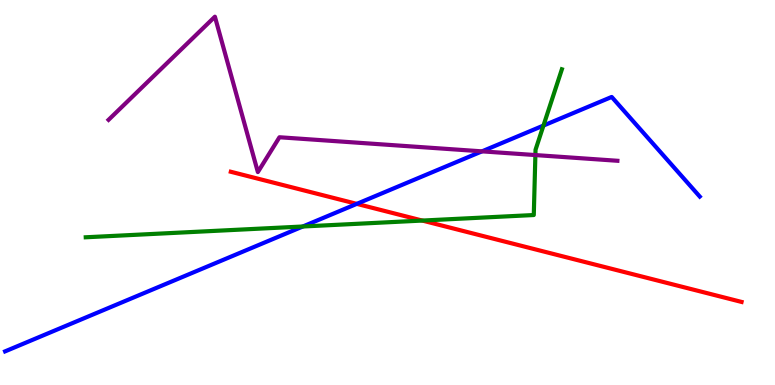[{'lines': ['blue', 'red'], 'intersections': [{'x': 4.6, 'y': 4.7}]}, {'lines': ['green', 'red'], 'intersections': [{'x': 5.45, 'y': 4.27}]}, {'lines': ['purple', 'red'], 'intersections': []}, {'lines': ['blue', 'green'], 'intersections': [{'x': 3.91, 'y': 4.12}, {'x': 7.01, 'y': 6.74}]}, {'lines': ['blue', 'purple'], 'intersections': [{'x': 6.22, 'y': 6.07}]}, {'lines': ['green', 'purple'], 'intersections': [{'x': 6.91, 'y': 5.97}]}]